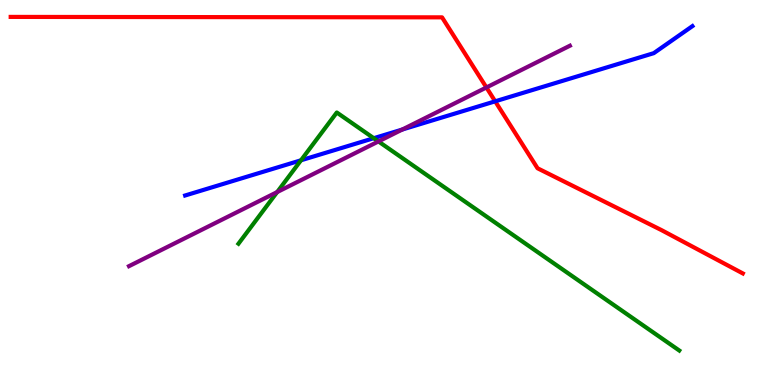[{'lines': ['blue', 'red'], 'intersections': [{'x': 6.39, 'y': 7.37}]}, {'lines': ['green', 'red'], 'intersections': []}, {'lines': ['purple', 'red'], 'intersections': [{'x': 6.28, 'y': 7.73}]}, {'lines': ['blue', 'green'], 'intersections': [{'x': 3.88, 'y': 5.84}, {'x': 4.82, 'y': 6.41}]}, {'lines': ['blue', 'purple'], 'intersections': [{'x': 5.19, 'y': 6.64}]}, {'lines': ['green', 'purple'], 'intersections': [{'x': 3.58, 'y': 5.01}, {'x': 4.88, 'y': 6.33}]}]